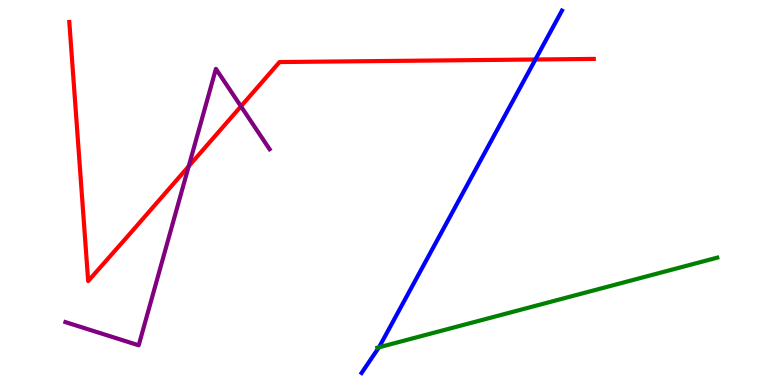[{'lines': ['blue', 'red'], 'intersections': [{'x': 6.91, 'y': 8.45}]}, {'lines': ['green', 'red'], 'intersections': []}, {'lines': ['purple', 'red'], 'intersections': [{'x': 2.43, 'y': 5.68}, {'x': 3.11, 'y': 7.24}]}, {'lines': ['blue', 'green'], 'intersections': [{'x': 4.89, 'y': 0.979}]}, {'lines': ['blue', 'purple'], 'intersections': []}, {'lines': ['green', 'purple'], 'intersections': []}]